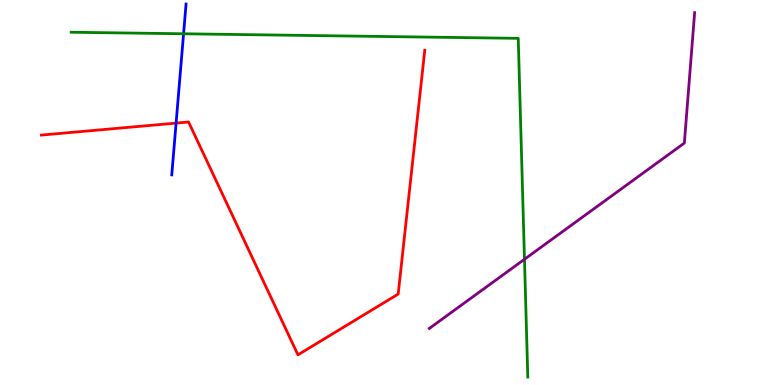[{'lines': ['blue', 'red'], 'intersections': [{'x': 2.27, 'y': 6.8}]}, {'lines': ['green', 'red'], 'intersections': []}, {'lines': ['purple', 'red'], 'intersections': []}, {'lines': ['blue', 'green'], 'intersections': [{'x': 2.37, 'y': 9.12}]}, {'lines': ['blue', 'purple'], 'intersections': []}, {'lines': ['green', 'purple'], 'intersections': [{'x': 6.77, 'y': 3.27}]}]